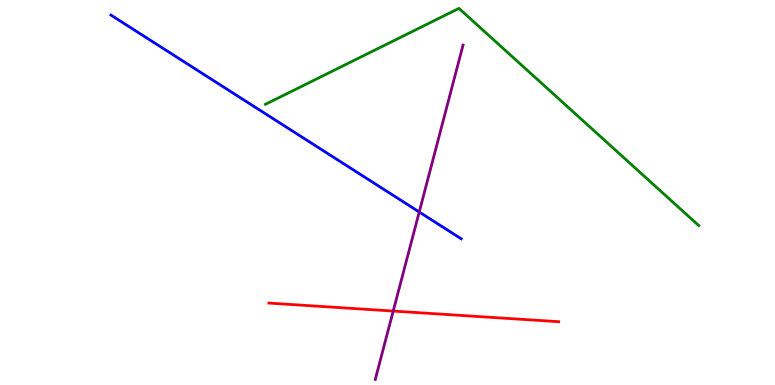[{'lines': ['blue', 'red'], 'intersections': []}, {'lines': ['green', 'red'], 'intersections': []}, {'lines': ['purple', 'red'], 'intersections': [{'x': 5.07, 'y': 1.92}]}, {'lines': ['blue', 'green'], 'intersections': []}, {'lines': ['blue', 'purple'], 'intersections': [{'x': 5.41, 'y': 4.49}]}, {'lines': ['green', 'purple'], 'intersections': []}]